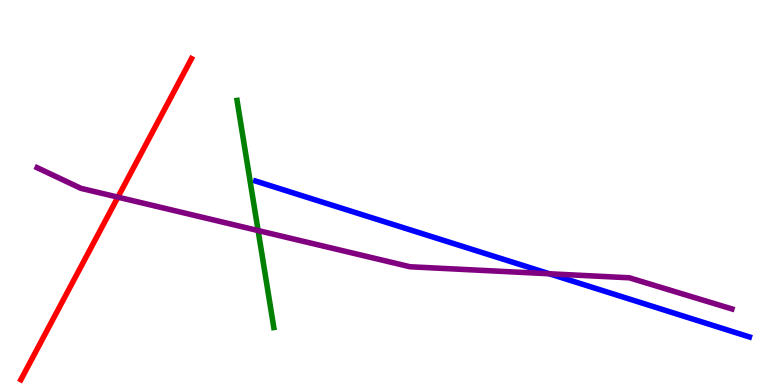[{'lines': ['blue', 'red'], 'intersections': []}, {'lines': ['green', 'red'], 'intersections': []}, {'lines': ['purple', 'red'], 'intersections': [{'x': 1.52, 'y': 4.88}]}, {'lines': ['blue', 'green'], 'intersections': []}, {'lines': ['blue', 'purple'], 'intersections': [{'x': 7.09, 'y': 2.89}]}, {'lines': ['green', 'purple'], 'intersections': [{'x': 3.33, 'y': 4.01}]}]